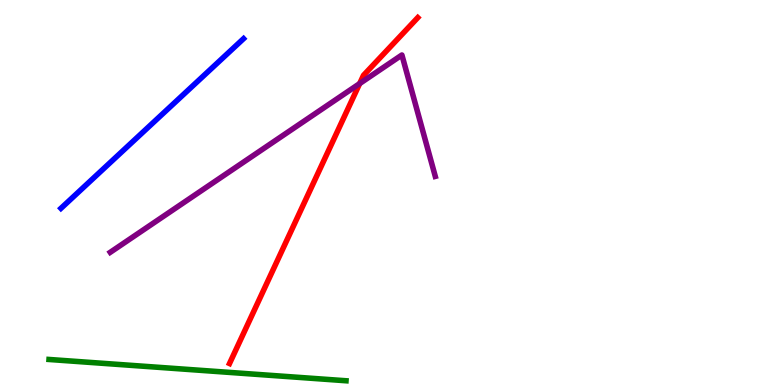[{'lines': ['blue', 'red'], 'intersections': []}, {'lines': ['green', 'red'], 'intersections': []}, {'lines': ['purple', 'red'], 'intersections': [{'x': 4.64, 'y': 7.83}]}, {'lines': ['blue', 'green'], 'intersections': []}, {'lines': ['blue', 'purple'], 'intersections': []}, {'lines': ['green', 'purple'], 'intersections': []}]